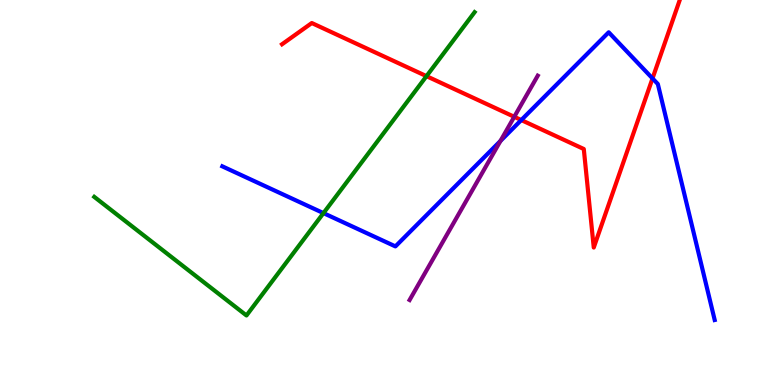[{'lines': ['blue', 'red'], 'intersections': [{'x': 6.73, 'y': 6.88}, {'x': 8.42, 'y': 7.96}]}, {'lines': ['green', 'red'], 'intersections': [{'x': 5.5, 'y': 8.02}]}, {'lines': ['purple', 'red'], 'intersections': [{'x': 6.64, 'y': 6.97}]}, {'lines': ['blue', 'green'], 'intersections': [{'x': 4.17, 'y': 4.46}]}, {'lines': ['blue', 'purple'], 'intersections': [{'x': 6.46, 'y': 6.34}]}, {'lines': ['green', 'purple'], 'intersections': []}]